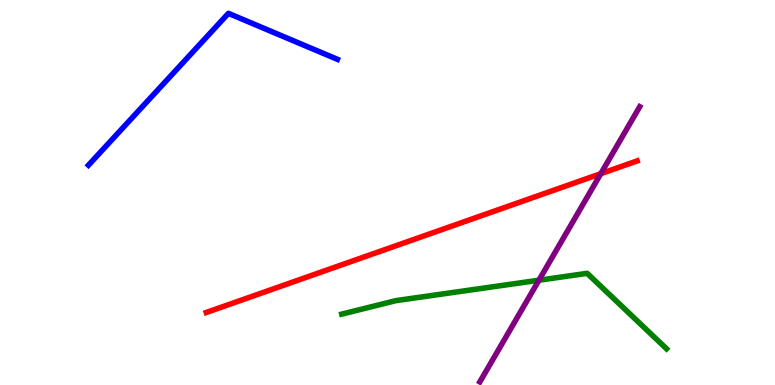[{'lines': ['blue', 'red'], 'intersections': []}, {'lines': ['green', 'red'], 'intersections': []}, {'lines': ['purple', 'red'], 'intersections': [{'x': 7.75, 'y': 5.49}]}, {'lines': ['blue', 'green'], 'intersections': []}, {'lines': ['blue', 'purple'], 'intersections': []}, {'lines': ['green', 'purple'], 'intersections': [{'x': 6.95, 'y': 2.72}]}]